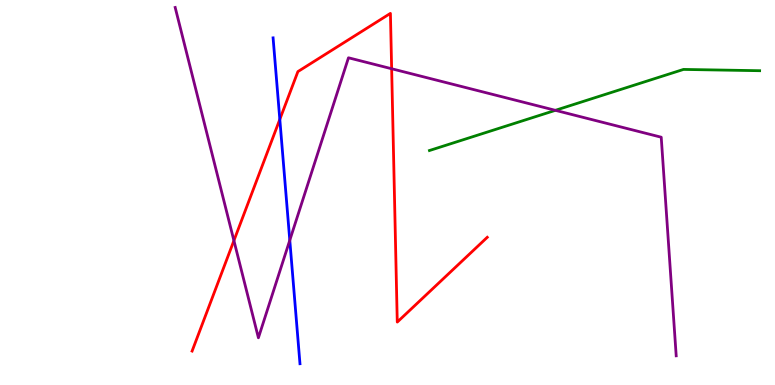[{'lines': ['blue', 'red'], 'intersections': [{'x': 3.61, 'y': 6.9}]}, {'lines': ['green', 'red'], 'intersections': []}, {'lines': ['purple', 'red'], 'intersections': [{'x': 3.02, 'y': 3.75}, {'x': 5.05, 'y': 8.21}]}, {'lines': ['blue', 'green'], 'intersections': []}, {'lines': ['blue', 'purple'], 'intersections': [{'x': 3.74, 'y': 3.76}]}, {'lines': ['green', 'purple'], 'intersections': [{'x': 7.17, 'y': 7.13}]}]